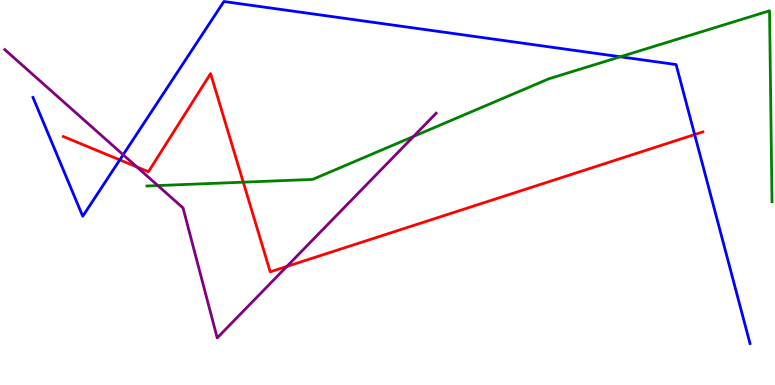[{'lines': ['blue', 'red'], 'intersections': [{'x': 1.55, 'y': 5.85}, {'x': 8.96, 'y': 6.5}]}, {'lines': ['green', 'red'], 'intersections': [{'x': 3.14, 'y': 5.27}]}, {'lines': ['purple', 'red'], 'intersections': [{'x': 1.77, 'y': 5.66}, {'x': 3.7, 'y': 3.08}]}, {'lines': ['blue', 'green'], 'intersections': [{'x': 8.0, 'y': 8.53}]}, {'lines': ['blue', 'purple'], 'intersections': [{'x': 1.59, 'y': 5.98}]}, {'lines': ['green', 'purple'], 'intersections': [{'x': 2.04, 'y': 5.18}, {'x': 5.34, 'y': 6.46}]}]